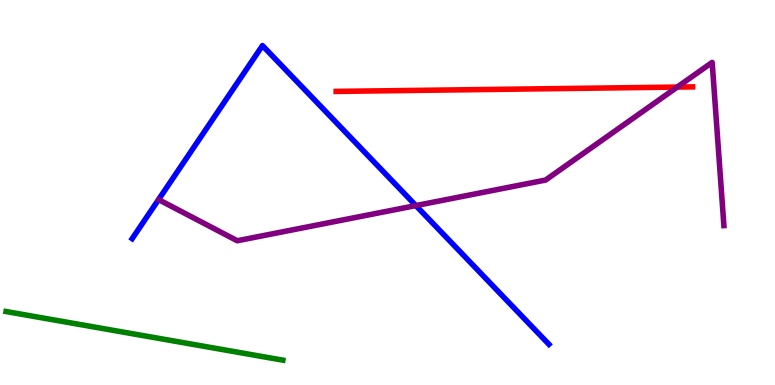[{'lines': ['blue', 'red'], 'intersections': []}, {'lines': ['green', 'red'], 'intersections': []}, {'lines': ['purple', 'red'], 'intersections': [{'x': 8.74, 'y': 7.74}]}, {'lines': ['blue', 'green'], 'intersections': []}, {'lines': ['blue', 'purple'], 'intersections': [{'x': 5.37, 'y': 4.66}]}, {'lines': ['green', 'purple'], 'intersections': []}]